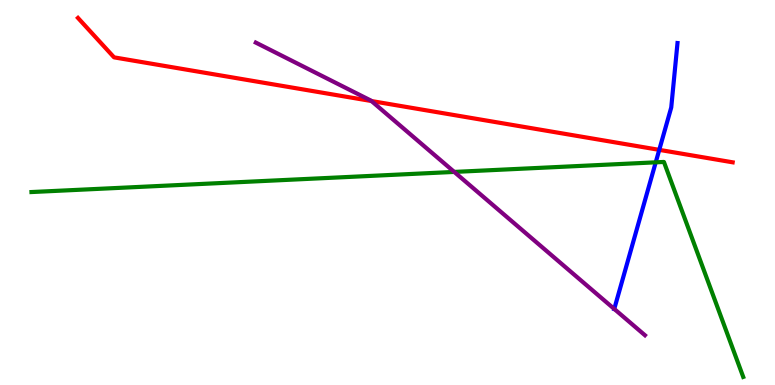[{'lines': ['blue', 'red'], 'intersections': [{'x': 8.51, 'y': 6.11}]}, {'lines': ['green', 'red'], 'intersections': []}, {'lines': ['purple', 'red'], 'intersections': [{'x': 4.79, 'y': 7.38}]}, {'lines': ['blue', 'green'], 'intersections': [{'x': 8.46, 'y': 5.78}]}, {'lines': ['blue', 'purple'], 'intersections': [{'x': 7.93, 'y': 1.98}]}, {'lines': ['green', 'purple'], 'intersections': [{'x': 5.86, 'y': 5.53}]}]